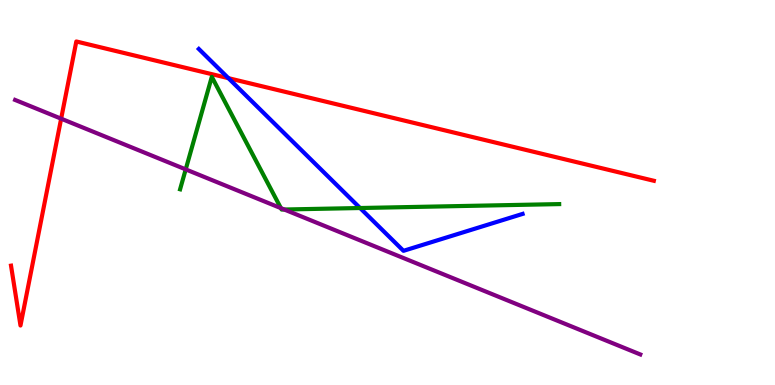[{'lines': ['blue', 'red'], 'intersections': [{'x': 2.95, 'y': 7.97}]}, {'lines': ['green', 'red'], 'intersections': []}, {'lines': ['purple', 'red'], 'intersections': [{'x': 0.789, 'y': 6.92}]}, {'lines': ['blue', 'green'], 'intersections': [{'x': 4.65, 'y': 4.6}]}, {'lines': ['blue', 'purple'], 'intersections': []}, {'lines': ['green', 'purple'], 'intersections': [{'x': 2.4, 'y': 5.6}, {'x': 3.62, 'y': 4.59}, {'x': 3.67, 'y': 4.56}]}]